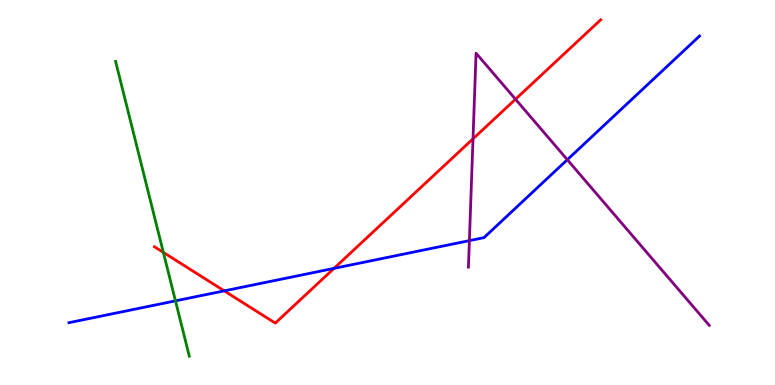[{'lines': ['blue', 'red'], 'intersections': [{'x': 2.89, 'y': 2.45}, {'x': 4.31, 'y': 3.03}]}, {'lines': ['green', 'red'], 'intersections': [{'x': 2.11, 'y': 3.44}]}, {'lines': ['purple', 'red'], 'intersections': [{'x': 6.1, 'y': 6.39}, {'x': 6.65, 'y': 7.42}]}, {'lines': ['blue', 'green'], 'intersections': [{'x': 2.26, 'y': 2.19}]}, {'lines': ['blue', 'purple'], 'intersections': [{'x': 6.06, 'y': 3.75}, {'x': 7.32, 'y': 5.85}]}, {'lines': ['green', 'purple'], 'intersections': []}]